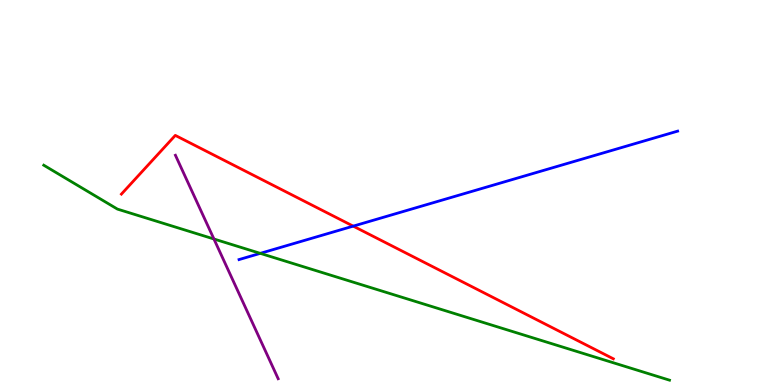[{'lines': ['blue', 'red'], 'intersections': [{'x': 4.56, 'y': 4.13}]}, {'lines': ['green', 'red'], 'intersections': []}, {'lines': ['purple', 'red'], 'intersections': []}, {'lines': ['blue', 'green'], 'intersections': [{'x': 3.36, 'y': 3.42}]}, {'lines': ['blue', 'purple'], 'intersections': []}, {'lines': ['green', 'purple'], 'intersections': [{'x': 2.76, 'y': 3.79}]}]